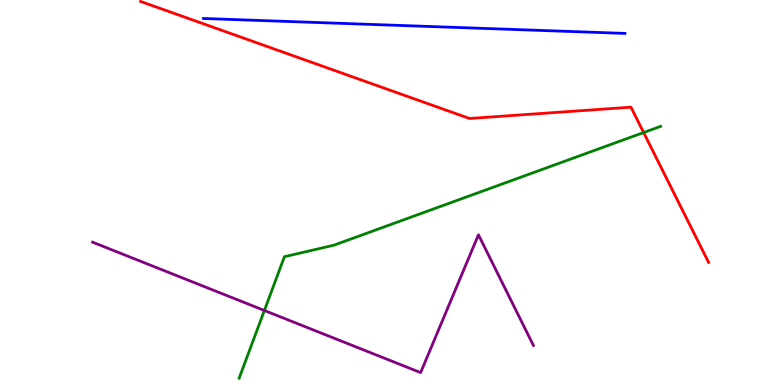[{'lines': ['blue', 'red'], 'intersections': []}, {'lines': ['green', 'red'], 'intersections': [{'x': 8.3, 'y': 6.56}]}, {'lines': ['purple', 'red'], 'intersections': []}, {'lines': ['blue', 'green'], 'intersections': []}, {'lines': ['blue', 'purple'], 'intersections': []}, {'lines': ['green', 'purple'], 'intersections': [{'x': 3.41, 'y': 1.94}]}]